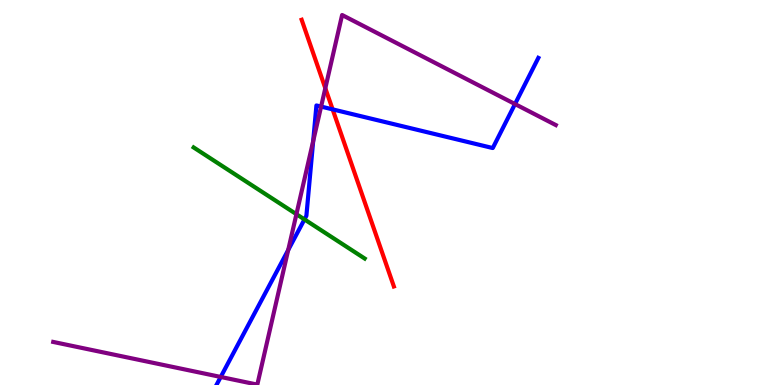[{'lines': ['blue', 'red'], 'intersections': [{'x': 4.29, 'y': 7.16}]}, {'lines': ['green', 'red'], 'intersections': []}, {'lines': ['purple', 'red'], 'intersections': [{'x': 4.2, 'y': 7.71}]}, {'lines': ['blue', 'green'], 'intersections': [{'x': 3.93, 'y': 4.3}]}, {'lines': ['blue', 'purple'], 'intersections': [{'x': 2.85, 'y': 0.209}, {'x': 3.72, 'y': 3.51}, {'x': 4.04, 'y': 6.33}, {'x': 4.14, 'y': 7.23}, {'x': 6.65, 'y': 7.3}]}, {'lines': ['green', 'purple'], 'intersections': [{'x': 3.82, 'y': 4.44}]}]